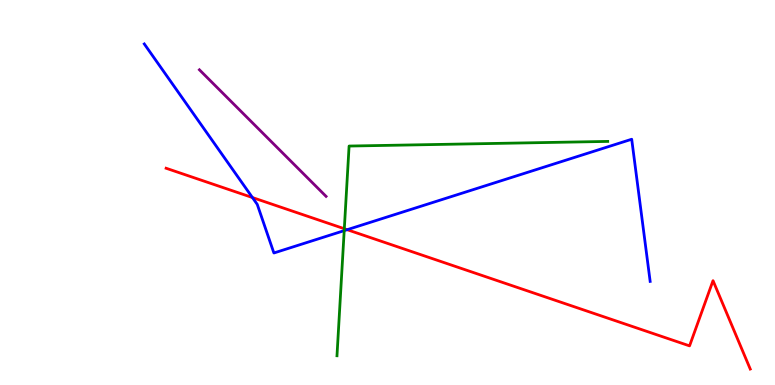[{'lines': ['blue', 'red'], 'intersections': [{'x': 3.26, 'y': 4.87}, {'x': 4.48, 'y': 4.03}]}, {'lines': ['green', 'red'], 'intersections': [{'x': 4.44, 'y': 4.06}]}, {'lines': ['purple', 'red'], 'intersections': []}, {'lines': ['blue', 'green'], 'intersections': [{'x': 4.44, 'y': 4.01}]}, {'lines': ['blue', 'purple'], 'intersections': []}, {'lines': ['green', 'purple'], 'intersections': []}]